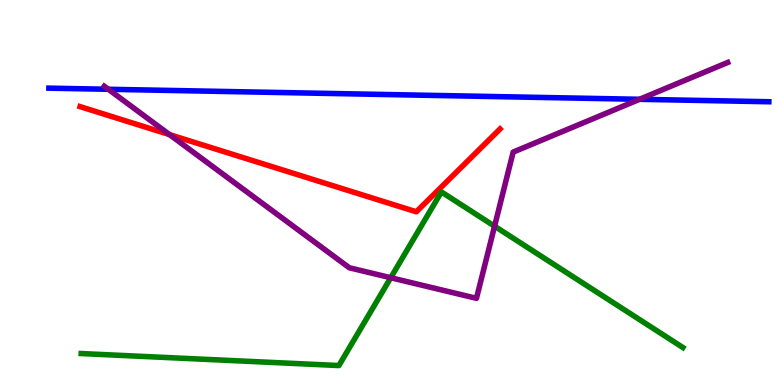[{'lines': ['blue', 'red'], 'intersections': []}, {'lines': ['green', 'red'], 'intersections': []}, {'lines': ['purple', 'red'], 'intersections': [{'x': 2.19, 'y': 6.5}]}, {'lines': ['blue', 'green'], 'intersections': []}, {'lines': ['blue', 'purple'], 'intersections': [{'x': 1.4, 'y': 7.68}, {'x': 8.25, 'y': 7.42}]}, {'lines': ['green', 'purple'], 'intersections': [{'x': 5.04, 'y': 2.79}, {'x': 6.38, 'y': 4.12}]}]